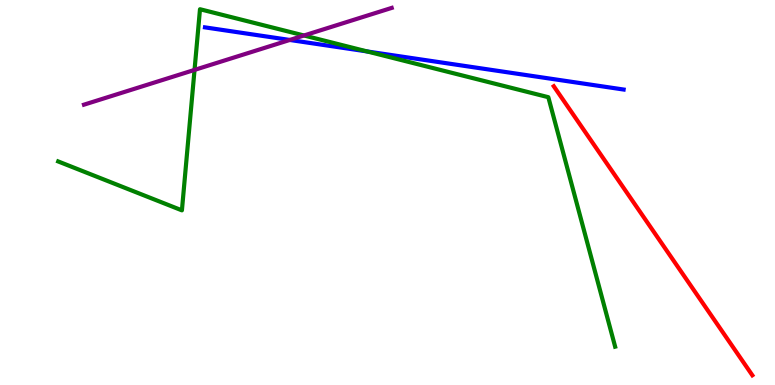[{'lines': ['blue', 'red'], 'intersections': []}, {'lines': ['green', 'red'], 'intersections': []}, {'lines': ['purple', 'red'], 'intersections': []}, {'lines': ['blue', 'green'], 'intersections': [{'x': 4.74, 'y': 8.66}]}, {'lines': ['blue', 'purple'], 'intersections': [{'x': 3.74, 'y': 8.96}]}, {'lines': ['green', 'purple'], 'intersections': [{'x': 2.51, 'y': 8.18}, {'x': 3.92, 'y': 9.08}]}]